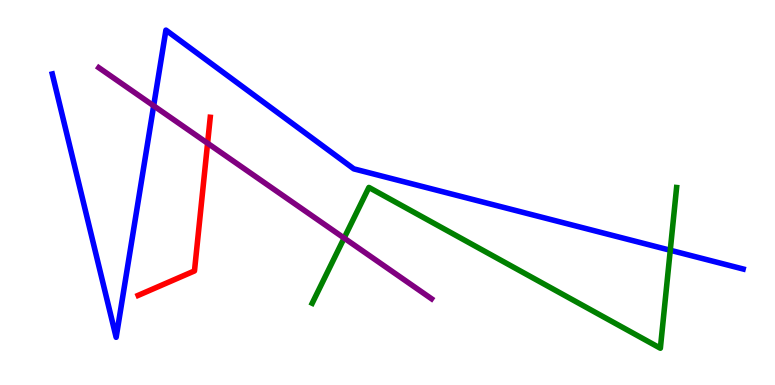[{'lines': ['blue', 'red'], 'intersections': []}, {'lines': ['green', 'red'], 'intersections': []}, {'lines': ['purple', 'red'], 'intersections': [{'x': 2.68, 'y': 6.28}]}, {'lines': ['blue', 'green'], 'intersections': [{'x': 8.65, 'y': 3.5}]}, {'lines': ['blue', 'purple'], 'intersections': [{'x': 1.98, 'y': 7.25}]}, {'lines': ['green', 'purple'], 'intersections': [{'x': 4.44, 'y': 3.82}]}]